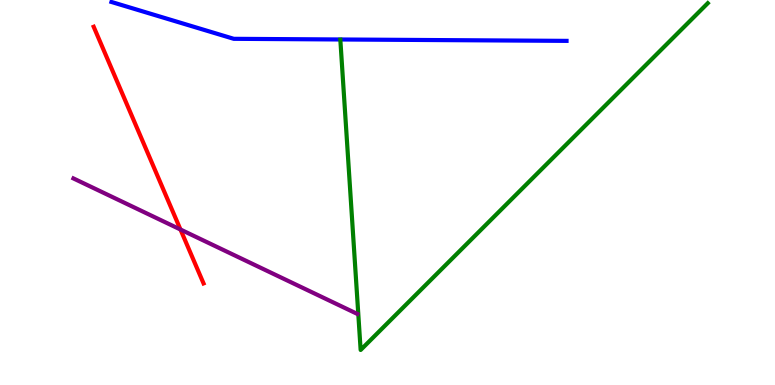[{'lines': ['blue', 'red'], 'intersections': []}, {'lines': ['green', 'red'], 'intersections': []}, {'lines': ['purple', 'red'], 'intersections': [{'x': 2.33, 'y': 4.04}]}, {'lines': ['blue', 'green'], 'intersections': []}, {'lines': ['blue', 'purple'], 'intersections': []}, {'lines': ['green', 'purple'], 'intersections': []}]